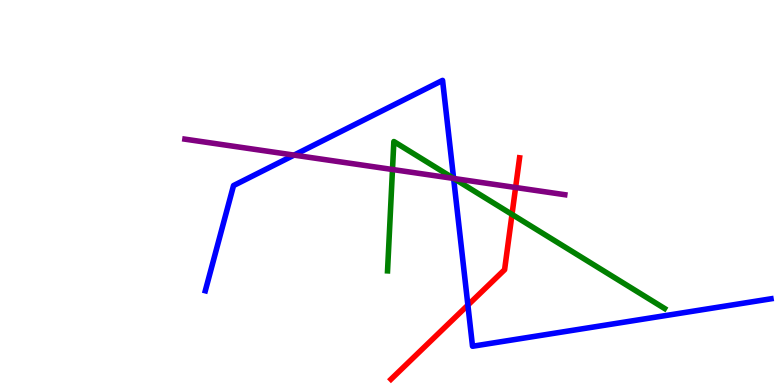[{'lines': ['blue', 'red'], 'intersections': [{'x': 6.04, 'y': 2.08}]}, {'lines': ['green', 'red'], 'intersections': [{'x': 6.61, 'y': 4.43}]}, {'lines': ['purple', 'red'], 'intersections': [{'x': 6.65, 'y': 5.13}]}, {'lines': ['blue', 'green'], 'intersections': [{'x': 5.85, 'y': 5.37}]}, {'lines': ['blue', 'purple'], 'intersections': [{'x': 3.79, 'y': 5.97}, {'x': 5.85, 'y': 5.37}]}, {'lines': ['green', 'purple'], 'intersections': [{'x': 5.06, 'y': 5.6}, {'x': 5.85, 'y': 5.36}]}]